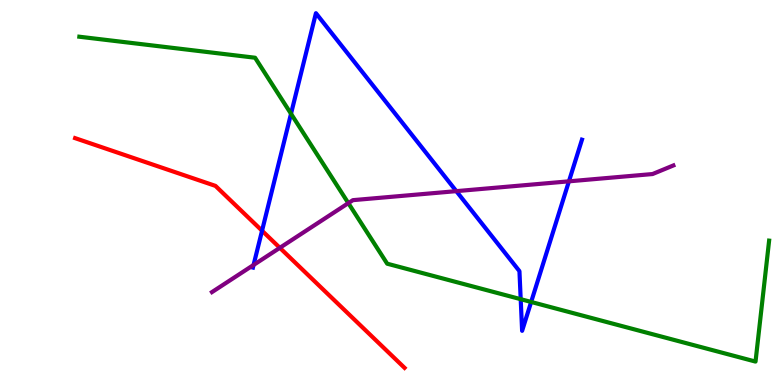[{'lines': ['blue', 'red'], 'intersections': [{'x': 3.38, 'y': 4.01}]}, {'lines': ['green', 'red'], 'intersections': []}, {'lines': ['purple', 'red'], 'intersections': [{'x': 3.61, 'y': 3.56}]}, {'lines': ['blue', 'green'], 'intersections': [{'x': 3.76, 'y': 7.05}, {'x': 6.72, 'y': 2.23}, {'x': 6.85, 'y': 2.16}]}, {'lines': ['blue', 'purple'], 'intersections': [{'x': 3.27, 'y': 3.12}, {'x': 5.89, 'y': 5.04}, {'x': 7.34, 'y': 5.29}]}, {'lines': ['green', 'purple'], 'intersections': [{'x': 4.49, 'y': 4.72}]}]